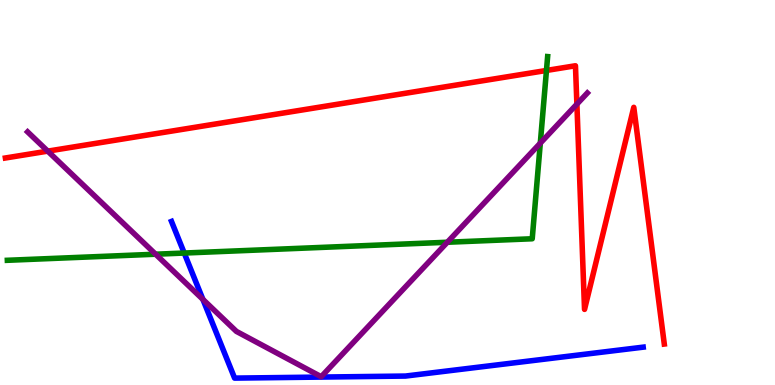[{'lines': ['blue', 'red'], 'intersections': []}, {'lines': ['green', 'red'], 'intersections': [{'x': 7.05, 'y': 8.17}]}, {'lines': ['purple', 'red'], 'intersections': [{'x': 0.616, 'y': 6.07}, {'x': 7.44, 'y': 7.3}]}, {'lines': ['blue', 'green'], 'intersections': [{'x': 2.38, 'y': 3.43}]}, {'lines': ['blue', 'purple'], 'intersections': [{'x': 2.62, 'y': 2.22}]}, {'lines': ['green', 'purple'], 'intersections': [{'x': 2.01, 'y': 3.4}, {'x': 5.77, 'y': 3.71}, {'x': 6.97, 'y': 6.28}]}]